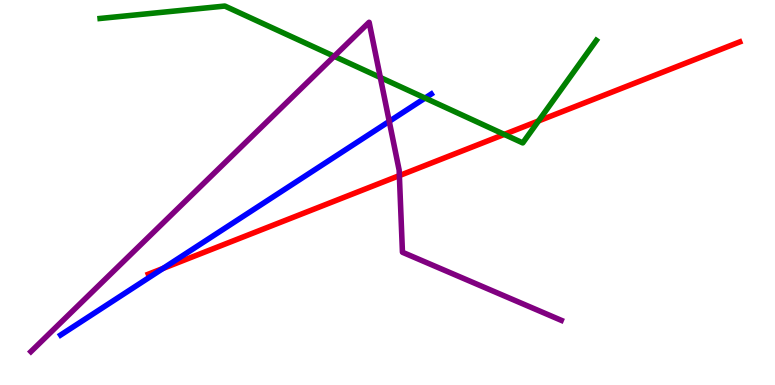[{'lines': ['blue', 'red'], 'intersections': [{'x': 2.1, 'y': 3.03}]}, {'lines': ['green', 'red'], 'intersections': [{'x': 6.51, 'y': 6.51}, {'x': 6.95, 'y': 6.86}]}, {'lines': ['purple', 'red'], 'intersections': [{'x': 5.15, 'y': 5.44}]}, {'lines': ['blue', 'green'], 'intersections': [{'x': 5.49, 'y': 7.45}]}, {'lines': ['blue', 'purple'], 'intersections': [{'x': 5.02, 'y': 6.85}]}, {'lines': ['green', 'purple'], 'intersections': [{'x': 4.31, 'y': 8.54}, {'x': 4.91, 'y': 7.99}]}]